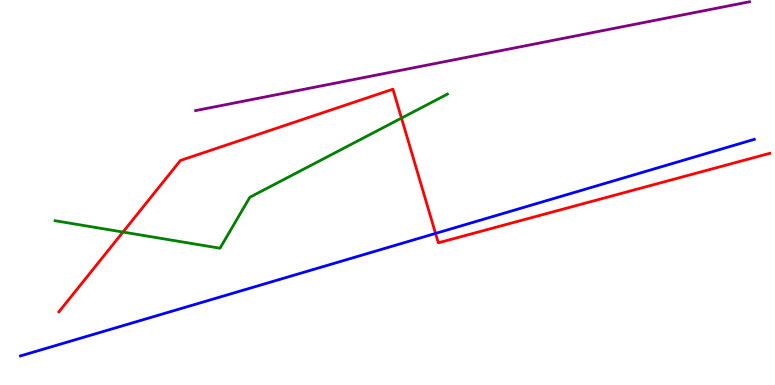[{'lines': ['blue', 'red'], 'intersections': [{'x': 5.62, 'y': 3.94}]}, {'lines': ['green', 'red'], 'intersections': [{'x': 1.59, 'y': 3.97}, {'x': 5.18, 'y': 6.93}]}, {'lines': ['purple', 'red'], 'intersections': []}, {'lines': ['blue', 'green'], 'intersections': []}, {'lines': ['blue', 'purple'], 'intersections': []}, {'lines': ['green', 'purple'], 'intersections': []}]